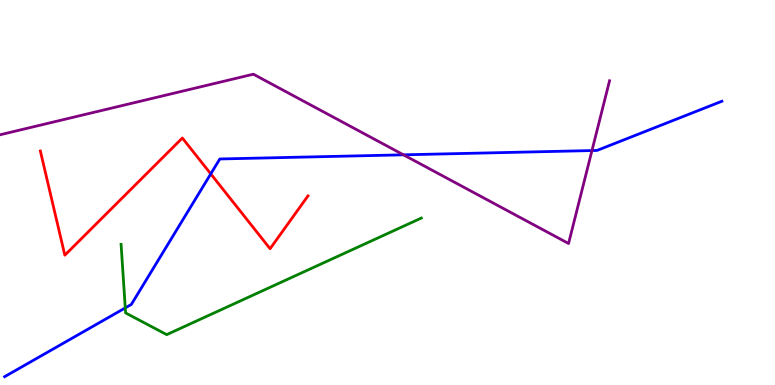[{'lines': ['blue', 'red'], 'intersections': [{'x': 2.72, 'y': 5.48}]}, {'lines': ['green', 'red'], 'intersections': []}, {'lines': ['purple', 'red'], 'intersections': []}, {'lines': ['blue', 'green'], 'intersections': [{'x': 1.62, 'y': 2.0}]}, {'lines': ['blue', 'purple'], 'intersections': [{'x': 5.21, 'y': 5.98}, {'x': 7.64, 'y': 6.09}]}, {'lines': ['green', 'purple'], 'intersections': []}]